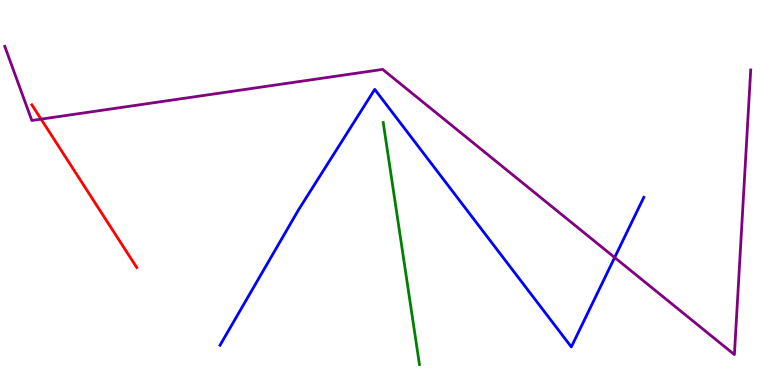[{'lines': ['blue', 'red'], 'intersections': []}, {'lines': ['green', 'red'], 'intersections': []}, {'lines': ['purple', 'red'], 'intersections': [{'x': 0.53, 'y': 6.91}]}, {'lines': ['blue', 'green'], 'intersections': []}, {'lines': ['blue', 'purple'], 'intersections': [{'x': 7.93, 'y': 3.31}]}, {'lines': ['green', 'purple'], 'intersections': []}]